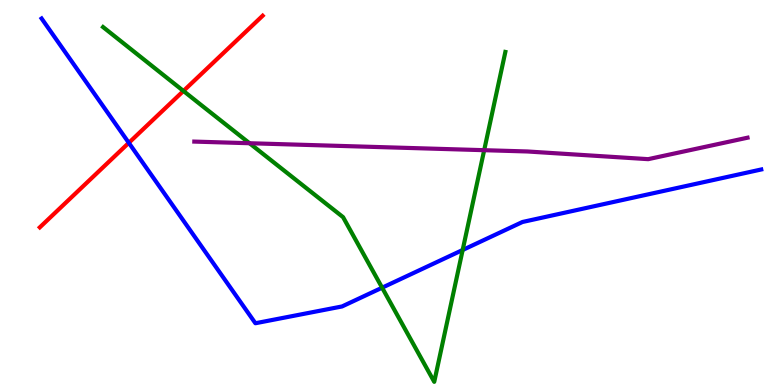[{'lines': ['blue', 'red'], 'intersections': [{'x': 1.66, 'y': 6.29}]}, {'lines': ['green', 'red'], 'intersections': [{'x': 2.37, 'y': 7.64}]}, {'lines': ['purple', 'red'], 'intersections': []}, {'lines': ['blue', 'green'], 'intersections': [{'x': 4.93, 'y': 2.53}, {'x': 5.97, 'y': 3.51}]}, {'lines': ['blue', 'purple'], 'intersections': []}, {'lines': ['green', 'purple'], 'intersections': [{'x': 3.22, 'y': 6.28}, {'x': 6.25, 'y': 6.1}]}]